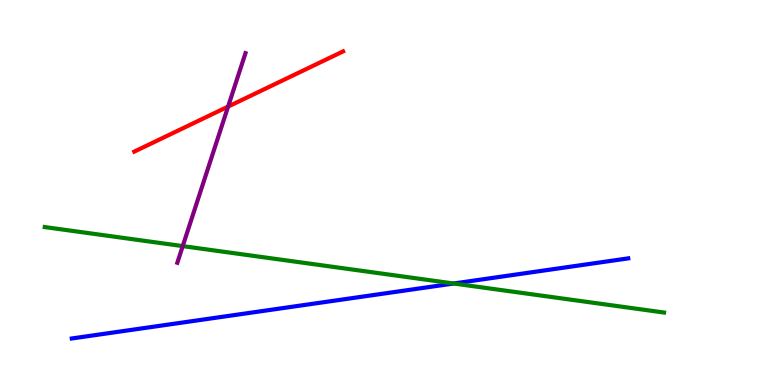[{'lines': ['blue', 'red'], 'intersections': []}, {'lines': ['green', 'red'], 'intersections': []}, {'lines': ['purple', 'red'], 'intersections': [{'x': 2.94, 'y': 7.23}]}, {'lines': ['blue', 'green'], 'intersections': [{'x': 5.85, 'y': 2.64}]}, {'lines': ['blue', 'purple'], 'intersections': []}, {'lines': ['green', 'purple'], 'intersections': [{'x': 2.36, 'y': 3.61}]}]